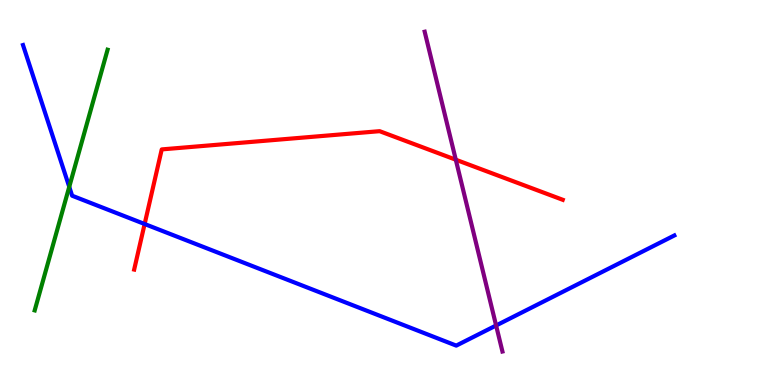[{'lines': ['blue', 'red'], 'intersections': [{'x': 1.87, 'y': 4.18}]}, {'lines': ['green', 'red'], 'intersections': []}, {'lines': ['purple', 'red'], 'intersections': [{'x': 5.88, 'y': 5.85}]}, {'lines': ['blue', 'green'], 'intersections': [{'x': 0.894, 'y': 5.15}]}, {'lines': ['blue', 'purple'], 'intersections': [{'x': 6.4, 'y': 1.55}]}, {'lines': ['green', 'purple'], 'intersections': []}]